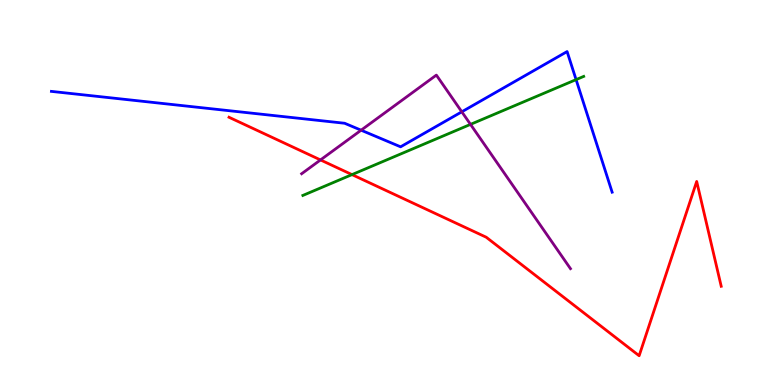[{'lines': ['blue', 'red'], 'intersections': []}, {'lines': ['green', 'red'], 'intersections': [{'x': 4.54, 'y': 5.46}]}, {'lines': ['purple', 'red'], 'intersections': [{'x': 4.14, 'y': 5.85}]}, {'lines': ['blue', 'green'], 'intersections': [{'x': 7.43, 'y': 7.93}]}, {'lines': ['blue', 'purple'], 'intersections': [{'x': 4.66, 'y': 6.62}, {'x': 5.96, 'y': 7.1}]}, {'lines': ['green', 'purple'], 'intersections': [{'x': 6.07, 'y': 6.77}]}]